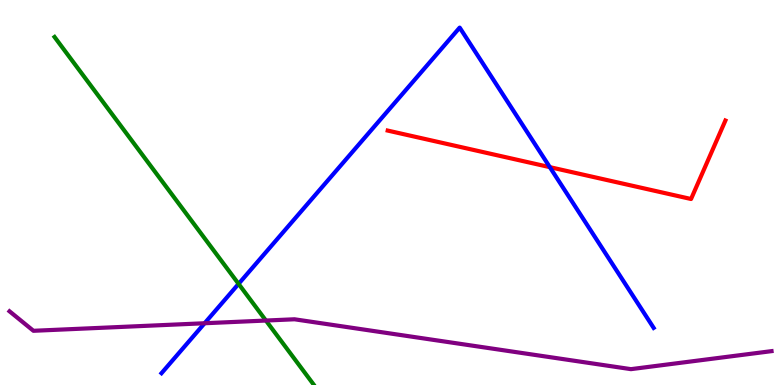[{'lines': ['blue', 'red'], 'intersections': [{'x': 7.09, 'y': 5.66}]}, {'lines': ['green', 'red'], 'intersections': []}, {'lines': ['purple', 'red'], 'intersections': []}, {'lines': ['blue', 'green'], 'intersections': [{'x': 3.08, 'y': 2.63}]}, {'lines': ['blue', 'purple'], 'intersections': [{'x': 2.64, 'y': 1.6}]}, {'lines': ['green', 'purple'], 'intersections': [{'x': 3.43, 'y': 1.67}]}]